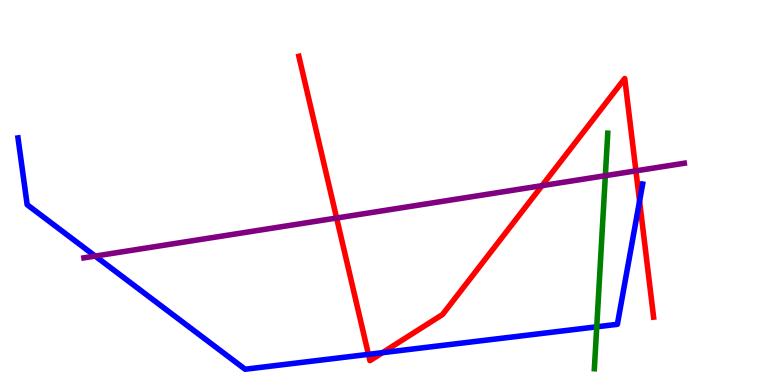[{'lines': ['blue', 'red'], 'intersections': [{'x': 4.75, 'y': 0.796}, {'x': 4.94, 'y': 0.84}, {'x': 8.25, 'y': 4.78}]}, {'lines': ['green', 'red'], 'intersections': []}, {'lines': ['purple', 'red'], 'intersections': [{'x': 4.34, 'y': 4.34}, {'x': 6.99, 'y': 5.18}, {'x': 8.21, 'y': 5.56}]}, {'lines': ['blue', 'green'], 'intersections': [{'x': 7.7, 'y': 1.51}]}, {'lines': ['blue', 'purple'], 'intersections': [{'x': 1.23, 'y': 3.35}]}, {'lines': ['green', 'purple'], 'intersections': [{'x': 7.81, 'y': 5.44}]}]